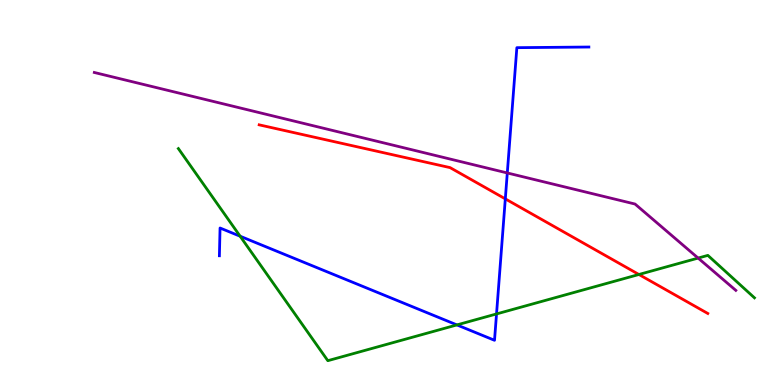[{'lines': ['blue', 'red'], 'intersections': [{'x': 6.52, 'y': 4.83}]}, {'lines': ['green', 'red'], 'intersections': [{'x': 8.24, 'y': 2.87}]}, {'lines': ['purple', 'red'], 'intersections': []}, {'lines': ['blue', 'green'], 'intersections': [{'x': 3.1, 'y': 3.86}, {'x': 5.9, 'y': 1.56}, {'x': 6.41, 'y': 1.85}]}, {'lines': ['blue', 'purple'], 'intersections': [{'x': 6.55, 'y': 5.51}]}, {'lines': ['green', 'purple'], 'intersections': [{'x': 9.01, 'y': 3.3}]}]